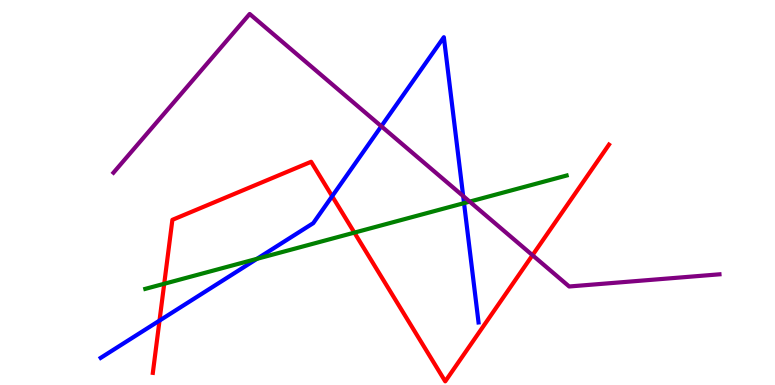[{'lines': ['blue', 'red'], 'intersections': [{'x': 2.06, 'y': 1.67}, {'x': 4.29, 'y': 4.9}]}, {'lines': ['green', 'red'], 'intersections': [{'x': 2.12, 'y': 2.63}, {'x': 4.57, 'y': 3.96}]}, {'lines': ['purple', 'red'], 'intersections': [{'x': 6.87, 'y': 3.37}]}, {'lines': ['blue', 'green'], 'intersections': [{'x': 3.32, 'y': 3.28}, {'x': 5.99, 'y': 4.72}]}, {'lines': ['blue', 'purple'], 'intersections': [{'x': 4.92, 'y': 6.72}, {'x': 5.98, 'y': 4.91}]}, {'lines': ['green', 'purple'], 'intersections': [{'x': 6.06, 'y': 4.76}]}]